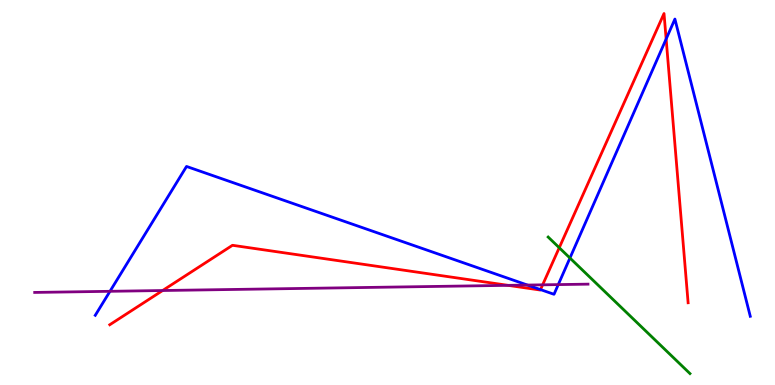[{'lines': ['blue', 'red'], 'intersections': [{'x': 6.97, 'y': 2.48}, {'x': 8.6, 'y': 8.99}]}, {'lines': ['green', 'red'], 'intersections': [{'x': 7.22, 'y': 3.57}]}, {'lines': ['purple', 'red'], 'intersections': [{'x': 2.1, 'y': 2.45}, {'x': 6.56, 'y': 2.59}, {'x': 7.0, 'y': 2.6}]}, {'lines': ['blue', 'green'], 'intersections': [{'x': 7.35, 'y': 3.3}]}, {'lines': ['blue', 'purple'], 'intersections': [{'x': 1.42, 'y': 2.43}, {'x': 6.81, 'y': 2.6}, {'x': 7.2, 'y': 2.61}]}, {'lines': ['green', 'purple'], 'intersections': []}]